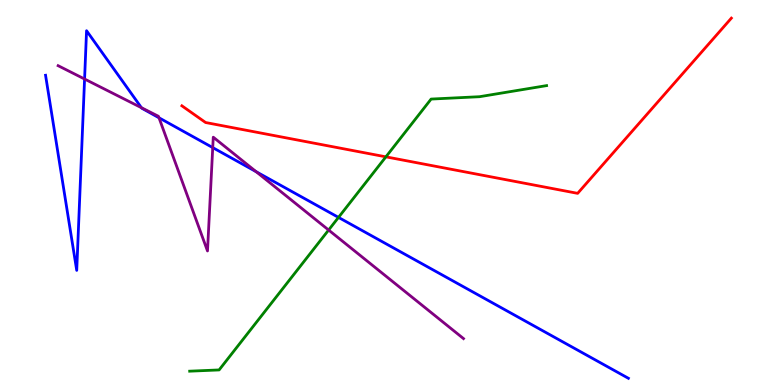[{'lines': ['blue', 'red'], 'intersections': []}, {'lines': ['green', 'red'], 'intersections': [{'x': 4.98, 'y': 5.93}]}, {'lines': ['purple', 'red'], 'intersections': []}, {'lines': ['blue', 'green'], 'intersections': [{'x': 4.37, 'y': 4.35}]}, {'lines': ['blue', 'purple'], 'intersections': [{'x': 1.09, 'y': 7.95}, {'x': 1.83, 'y': 7.2}, {'x': 2.05, 'y': 6.94}, {'x': 2.74, 'y': 6.17}, {'x': 3.31, 'y': 5.54}]}, {'lines': ['green', 'purple'], 'intersections': [{'x': 4.24, 'y': 4.03}]}]